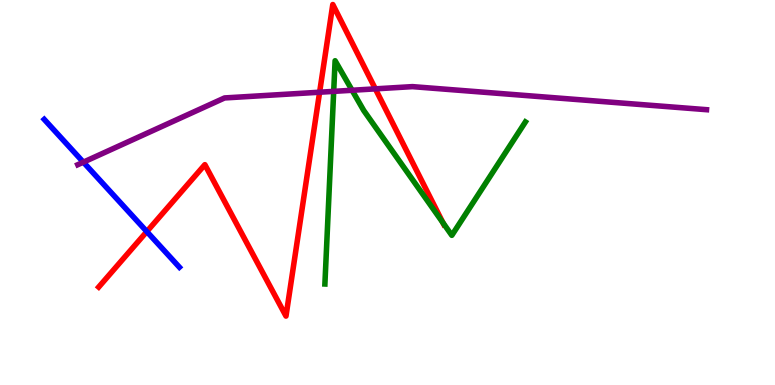[{'lines': ['blue', 'red'], 'intersections': [{'x': 1.89, 'y': 3.98}]}, {'lines': ['green', 'red'], 'intersections': [{'x': 5.72, 'y': 4.21}]}, {'lines': ['purple', 'red'], 'intersections': [{'x': 4.12, 'y': 7.6}, {'x': 4.84, 'y': 7.69}]}, {'lines': ['blue', 'green'], 'intersections': []}, {'lines': ['blue', 'purple'], 'intersections': [{'x': 1.08, 'y': 5.79}]}, {'lines': ['green', 'purple'], 'intersections': [{'x': 4.31, 'y': 7.63}, {'x': 4.54, 'y': 7.66}]}]